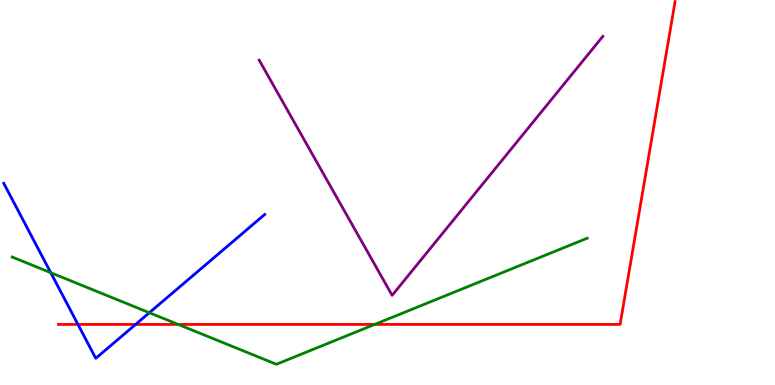[{'lines': ['blue', 'red'], 'intersections': [{'x': 1.01, 'y': 1.57}, {'x': 1.75, 'y': 1.57}]}, {'lines': ['green', 'red'], 'intersections': [{'x': 2.3, 'y': 1.57}, {'x': 4.83, 'y': 1.57}]}, {'lines': ['purple', 'red'], 'intersections': []}, {'lines': ['blue', 'green'], 'intersections': [{'x': 0.655, 'y': 2.92}, {'x': 1.93, 'y': 1.88}]}, {'lines': ['blue', 'purple'], 'intersections': []}, {'lines': ['green', 'purple'], 'intersections': []}]